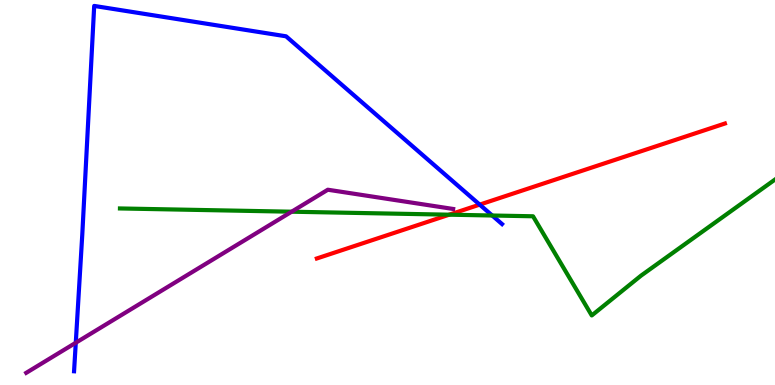[{'lines': ['blue', 'red'], 'intersections': [{'x': 6.19, 'y': 4.69}]}, {'lines': ['green', 'red'], 'intersections': [{'x': 5.8, 'y': 4.42}]}, {'lines': ['purple', 'red'], 'intersections': []}, {'lines': ['blue', 'green'], 'intersections': [{'x': 6.35, 'y': 4.4}]}, {'lines': ['blue', 'purple'], 'intersections': [{'x': 0.978, 'y': 1.1}]}, {'lines': ['green', 'purple'], 'intersections': [{'x': 3.76, 'y': 4.5}]}]